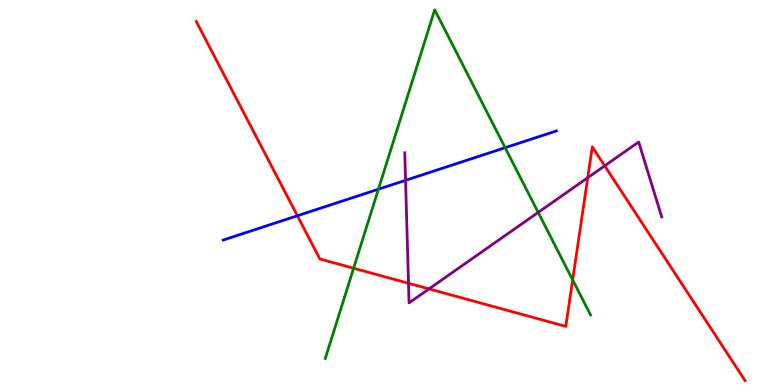[{'lines': ['blue', 'red'], 'intersections': [{'x': 3.84, 'y': 4.4}]}, {'lines': ['green', 'red'], 'intersections': [{'x': 4.56, 'y': 3.03}, {'x': 7.39, 'y': 2.73}]}, {'lines': ['purple', 'red'], 'intersections': [{'x': 5.27, 'y': 2.64}, {'x': 5.54, 'y': 2.5}, {'x': 7.58, 'y': 5.38}, {'x': 7.8, 'y': 5.69}]}, {'lines': ['blue', 'green'], 'intersections': [{'x': 4.88, 'y': 5.09}, {'x': 6.52, 'y': 6.16}]}, {'lines': ['blue', 'purple'], 'intersections': [{'x': 5.23, 'y': 5.32}]}, {'lines': ['green', 'purple'], 'intersections': [{'x': 6.94, 'y': 4.48}]}]